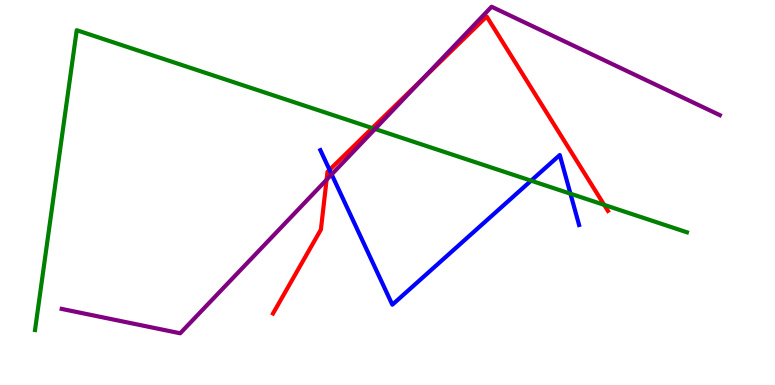[{'lines': ['blue', 'red'], 'intersections': [{'x': 4.25, 'y': 5.59}]}, {'lines': ['green', 'red'], 'intersections': [{'x': 4.8, 'y': 6.67}, {'x': 7.8, 'y': 4.68}]}, {'lines': ['purple', 'red'], 'intersections': [{'x': 4.21, 'y': 5.33}, {'x': 5.46, 'y': 7.97}]}, {'lines': ['blue', 'green'], 'intersections': [{'x': 6.85, 'y': 5.31}, {'x': 7.36, 'y': 4.97}]}, {'lines': ['blue', 'purple'], 'intersections': [{'x': 4.28, 'y': 5.47}]}, {'lines': ['green', 'purple'], 'intersections': [{'x': 4.84, 'y': 6.65}]}]